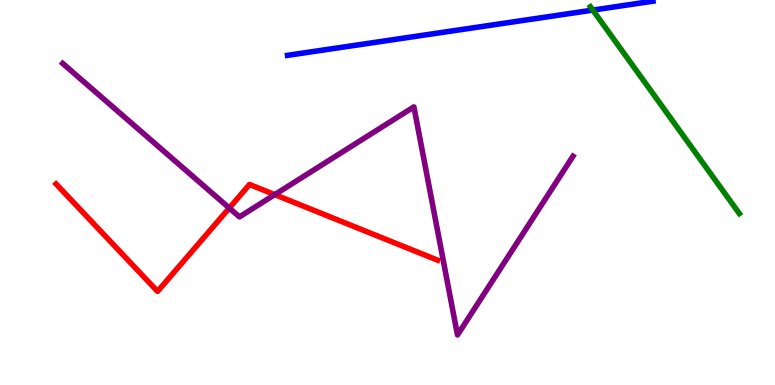[{'lines': ['blue', 'red'], 'intersections': []}, {'lines': ['green', 'red'], 'intersections': []}, {'lines': ['purple', 'red'], 'intersections': [{'x': 2.96, 'y': 4.6}, {'x': 3.55, 'y': 4.94}]}, {'lines': ['blue', 'green'], 'intersections': [{'x': 7.65, 'y': 9.74}]}, {'lines': ['blue', 'purple'], 'intersections': []}, {'lines': ['green', 'purple'], 'intersections': []}]